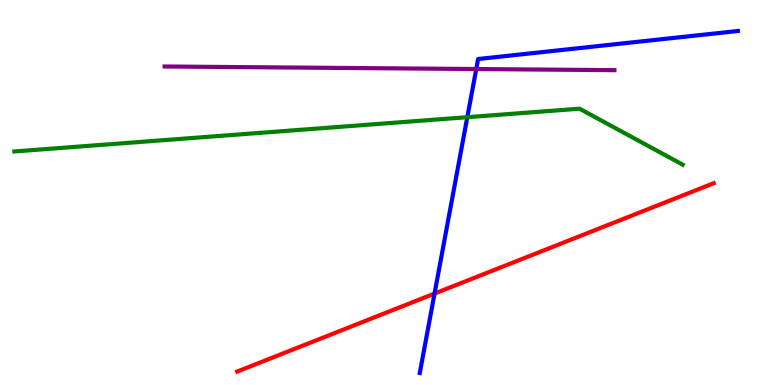[{'lines': ['blue', 'red'], 'intersections': [{'x': 5.61, 'y': 2.37}]}, {'lines': ['green', 'red'], 'intersections': []}, {'lines': ['purple', 'red'], 'intersections': []}, {'lines': ['blue', 'green'], 'intersections': [{'x': 6.03, 'y': 6.96}]}, {'lines': ['blue', 'purple'], 'intersections': [{'x': 6.15, 'y': 8.21}]}, {'lines': ['green', 'purple'], 'intersections': []}]